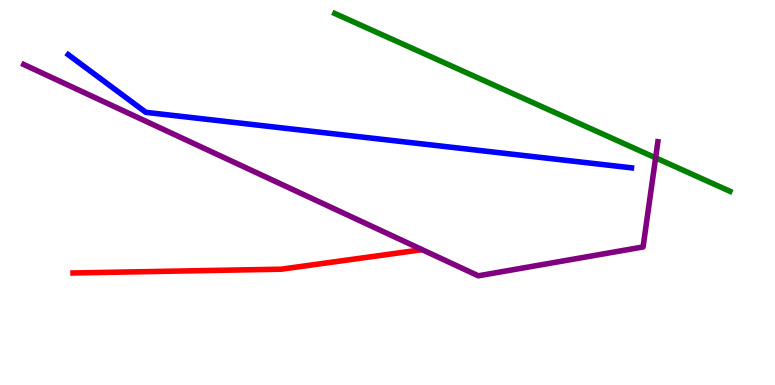[{'lines': ['blue', 'red'], 'intersections': []}, {'lines': ['green', 'red'], 'intersections': []}, {'lines': ['purple', 'red'], 'intersections': []}, {'lines': ['blue', 'green'], 'intersections': []}, {'lines': ['blue', 'purple'], 'intersections': []}, {'lines': ['green', 'purple'], 'intersections': [{'x': 8.46, 'y': 5.9}]}]